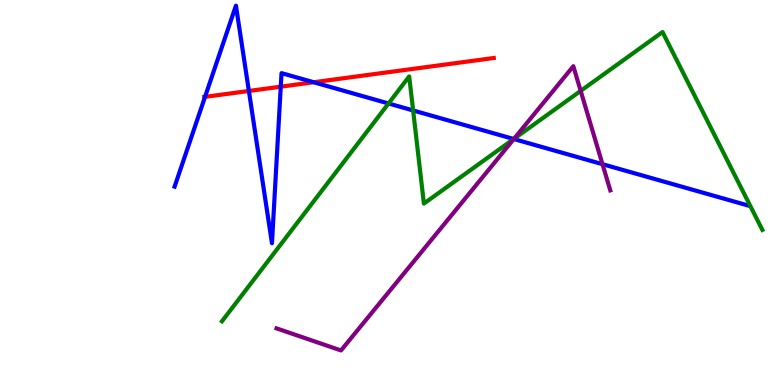[{'lines': ['blue', 'red'], 'intersections': [{'x': 2.65, 'y': 7.48}, {'x': 3.21, 'y': 7.64}, {'x': 3.62, 'y': 7.75}, {'x': 4.05, 'y': 7.86}]}, {'lines': ['green', 'red'], 'intersections': []}, {'lines': ['purple', 'red'], 'intersections': []}, {'lines': ['blue', 'green'], 'intersections': [{'x': 5.01, 'y': 7.31}, {'x': 5.33, 'y': 7.13}, {'x': 6.63, 'y': 6.39}]}, {'lines': ['blue', 'purple'], 'intersections': [{'x': 6.63, 'y': 6.39}, {'x': 7.77, 'y': 5.74}]}, {'lines': ['green', 'purple'], 'intersections': [{'x': 6.63, 'y': 6.39}, {'x': 7.49, 'y': 7.64}]}]